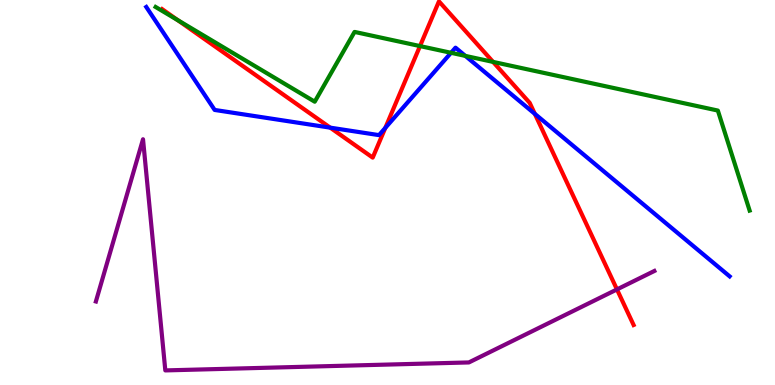[{'lines': ['blue', 'red'], 'intersections': [{'x': 4.26, 'y': 6.68}, {'x': 4.97, 'y': 6.68}, {'x': 6.9, 'y': 7.04}]}, {'lines': ['green', 'red'], 'intersections': [{'x': 2.29, 'y': 9.48}, {'x': 5.42, 'y': 8.8}, {'x': 6.36, 'y': 8.39}]}, {'lines': ['purple', 'red'], 'intersections': [{'x': 7.96, 'y': 2.48}]}, {'lines': ['blue', 'green'], 'intersections': [{'x': 5.82, 'y': 8.63}, {'x': 6.0, 'y': 8.55}]}, {'lines': ['blue', 'purple'], 'intersections': []}, {'lines': ['green', 'purple'], 'intersections': []}]